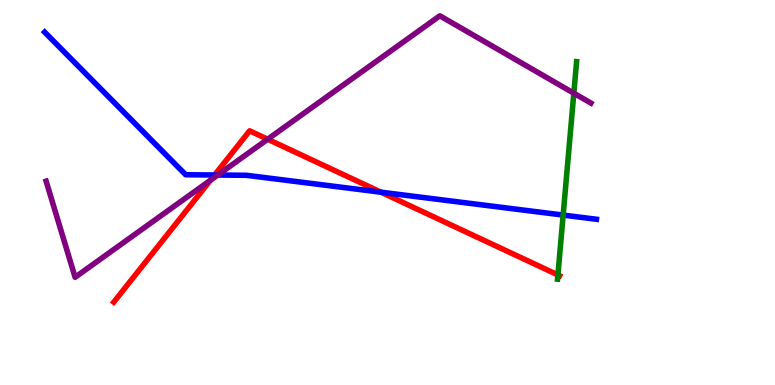[{'lines': ['blue', 'red'], 'intersections': [{'x': 2.77, 'y': 5.45}, {'x': 4.92, 'y': 5.01}]}, {'lines': ['green', 'red'], 'intersections': [{'x': 7.2, 'y': 2.86}]}, {'lines': ['purple', 'red'], 'intersections': [{'x': 2.72, 'y': 5.32}, {'x': 3.45, 'y': 6.38}]}, {'lines': ['blue', 'green'], 'intersections': [{'x': 7.27, 'y': 4.41}]}, {'lines': ['blue', 'purple'], 'intersections': [{'x': 2.81, 'y': 5.45}]}, {'lines': ['green', 'purple'], 'intersections': [{'x': 7.4, 'y': 7.58}]}]